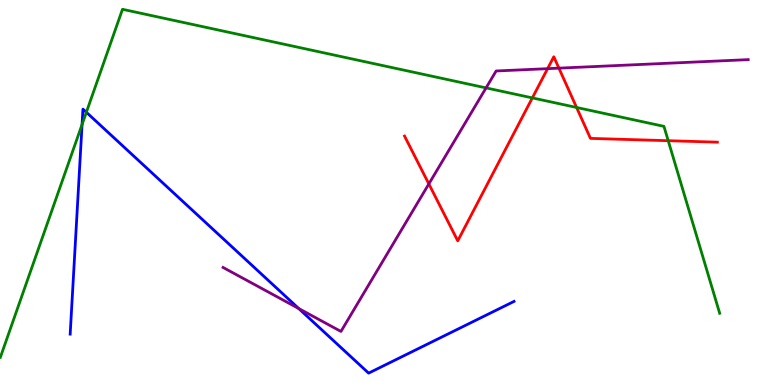[{'lines': ['blue', 'red'], 'intersections': []}, {'lines': ['green', 'red'], 'intersections': [{'x': 6.87, 'y': 7.46}, {'x': 7.44, 'y': 7.21}, {'x': 8.62, 'y': 6.35}]}, {'lines': ['purple', 'red'], 'intersections': [{'x': 5.53, 'y': 5.22}, {'x': 7.07, 'y': 8.22}, {'x': 7.21, 'y': 8.23}]}, {'lines': ['blue', 'green'], 'intersections': [{'x': 1.06, 'y': 6.77}, {'x': 1.11, 'y': 7.08}]}, {'lines': ['blue', 'purple'], 'intersections': [{'x': 3.85, 'y': 1.99}]}, {'lines': ['green', 'purple'], 'intersections': [{'x': 6.27, 'y': 7.72}]}]